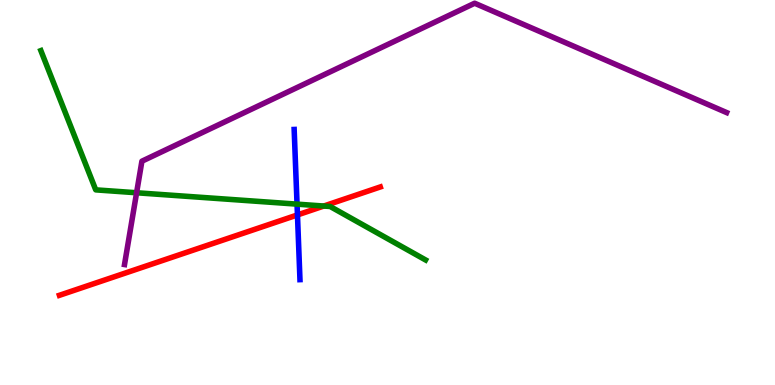[{'lines': ['blue', 'red'], 'intersections': [{'x': 3.84, 'y': 4.42}]}, {'lines': ['green', 'red'], 'intersections': [{'x': 4.18, 'y': 4.65}]}, {'lines': ['purple', 'red'], 'intersections': []}, {'lines': ['blue', 'green'], 'intersections': [{'x': 3.83, 'y': 4.7}]}, {'lines': ['blue', 'purple'], 'intersections': []}, {'lines': ['green', 'purple'], 'intersections': [{'x': 1.76, 'y': 4.99}]}]